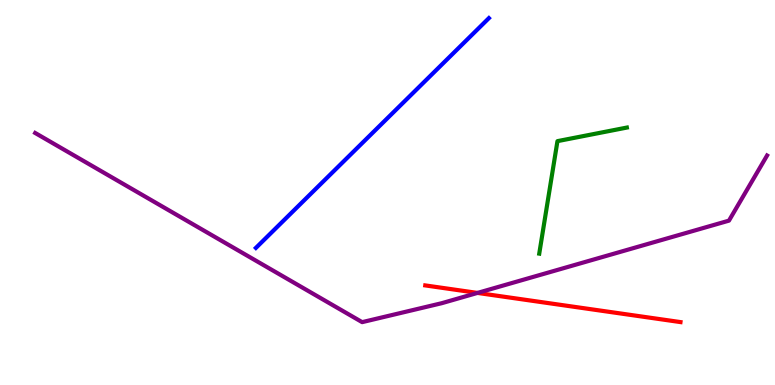[{'lines': ['blue', 'red'], 'intersections': []}, {'lines': ['green', 'red'], 'intersections': []}, {'lines': ['purple', 'red'], 'intersections': [{'x': 6.16, 'y': 2.39}]}, {'lines': ['blue', 'green'], 'intersections': []}, {'lines': ['blue', 'purple'], 'intersections': []}, {'lines': ['green', 'purple'], 'intersections': []}]